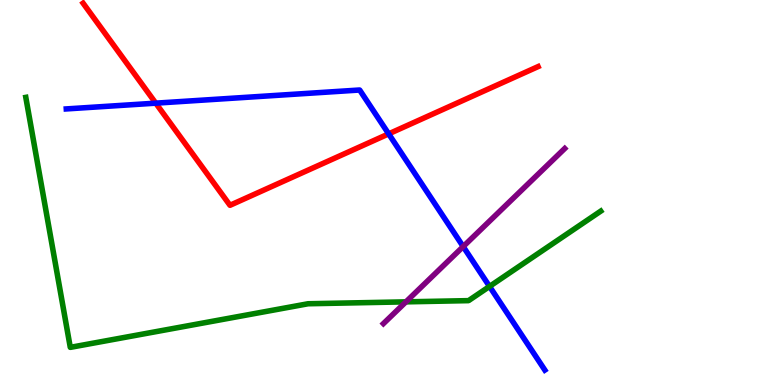[{'lines': ['blue', 'red'], 'intersections': [{'x': 2.01, 'y': 7.32}, {'x': 5.02, 'y': 6.52}]}, {'lines': ['green', 'red'], 'intersections': []}, {'lines': ['purple', 'red'], 'intersections': []}, {'lines': ['blue', 'green'], 'intersections': [{'x': 6.32, 'y': 2.56}]}, {'lines': ['blue', 'purple'], 'intersections': [{'x': 5.98, 'y': 3.6}]}, {'lines': ['green', 'purple'], 'intersections': [{'x': 5.24, 'y': 2.16}]}]